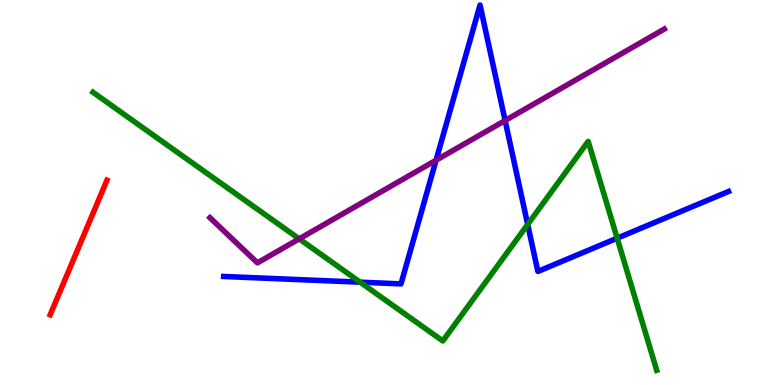[{'lines': ['blue', 'red'], 'intersections': []}, {'lines': ['green', 'red'], 'intersections': []}, {'lines': ['purple', 'red'], 'intersections': []}, {'lines': ['blue', 'green'], 'intersections': [{'x': 4.65, 'y': 2.67}, {'x': 6.81, 'y': 4.17}, {'x': 7.96, 'y': 3.81}]}, {'lines': ['blue', 'purple'], 'intersections': [{'x': 5.63, 'y': 5.84}, {'x': 6.52, 'y': 6.87}]}, {'lines': ['green', 'purple'], 'intersections': [{'x': 3.86, 'y': 3.8}]}]